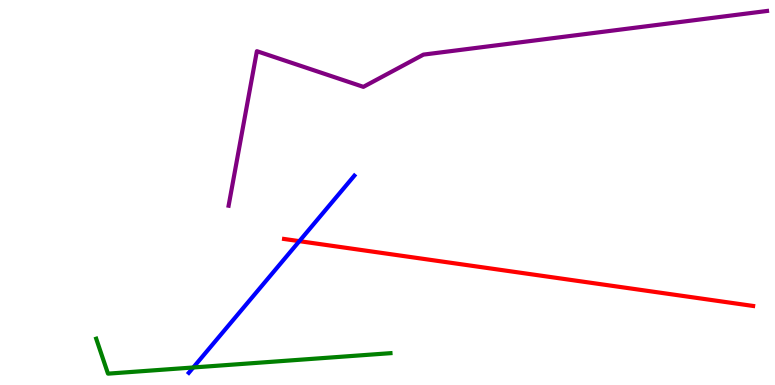[{'lines': ['blue', 'red'], 'intersections': [{'x': 3.86, 'y': 3.74}]}, {'lines': ['green', 'red'], 'intersections': []}, {'lines': ['purple', 'red'], 'intersections': []}, {'lines': ['blue', 'green'], 'intersections': [{'x': 2.49, 'y': 0.455}]}, {'lines': ['blue', 'purple'], 'intersections': []}, {'lines': ['green', 'purple'], 'intersections': []}]